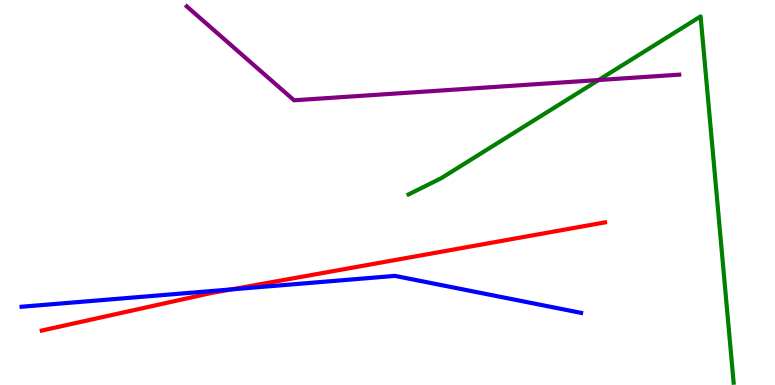[{'lines': ['blue', 'red'], 'intersections': [{'x': 2.99, 'y': 2.48}]}, {'lines': ['green', 'red'], 'intersections': []}, {'lines': ['purple', 'red'], 'intersections': []}, {'lines': ['blue', 'green'], 'intersections': []}, {'lines': ['blue', 'purple'], 'intersections': []}, {'lines': ['green', 'purple'], 'intersections': [{'x': 7.72, 'y': 7.92}]}]